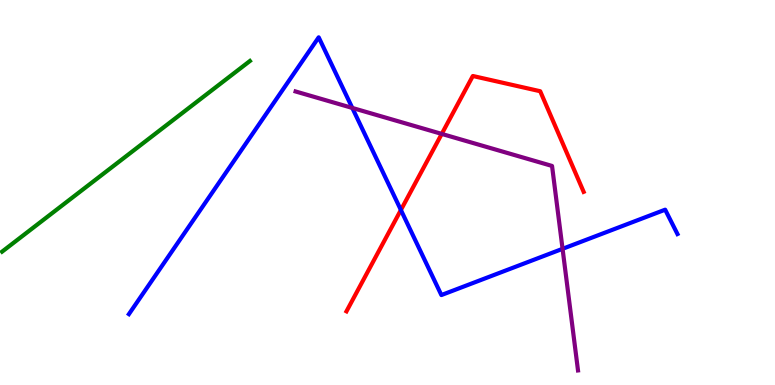[{'lines': ['blue', 'red'], 'intersections': [{'x': 5.17, 'y': 4.55}]}, {'lines': ['green', 'red'], 'intersections': []}, {'lines': ['purple', 'red'], 'intersections': [{'x': 5.7, 'y': 6.52}]}, {'lines': ['blue', 'green'], 'intersections': []}, {'lines': ['blue', 'purple'], 'intersections': [{'x': 4.55, 'y': 7.2}, {'x': 7.26, 'y': 3.54}]}, {'lines': ['green', 'purple'], 'intersections': []}]